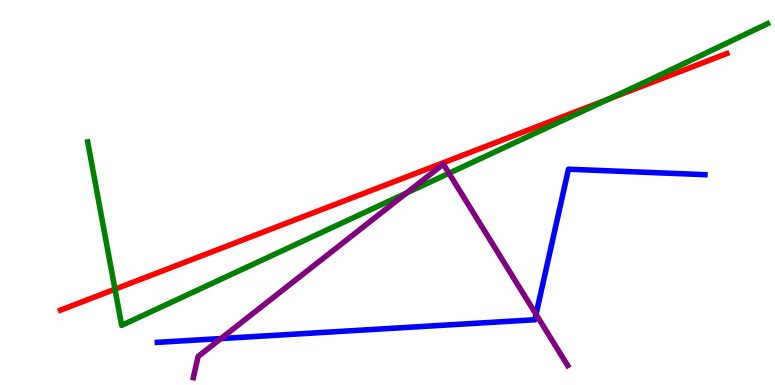[{'lines': ['blue', 'red'], 'intersections': []}, {'lines': ['green', 'red'], 'intersections': [{'x': 1.48, 'y': 2.49}, {'x': 7.85, 'y': 7.43}]}, {'lines': ['purple', 'red'], 'intersections': []}, {'lines': ['blue', 'green'], 'intersections': []}, {'lines': ['blue', 'purple'], 'intersections': [{'x': 2.85, 'y': 1.21}, {'x': 6.92, 'y': 1.84}]}, {'lines': ['green', 'purple'], 'intersections': [{'x': 5.25, 'y': 4.99}, {'x': 5.79, 'y': 5.5}]}]